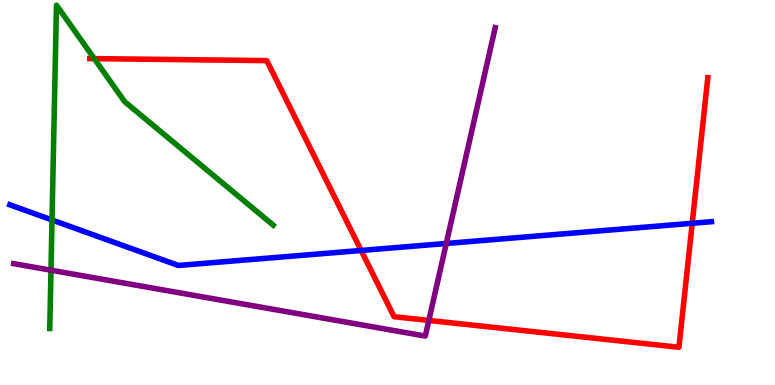[{'lines': ['blue', 'red'], 'intersections': [{'x': 4.66, 'y': 3.49}, {'x': 8.93, 'y': 4.2}]}, {'lines': ['green', 'red'], 'intersections': [{'x': 1.22, 'y': 8.48}]}, {'lines': ['purple', 'red'], 'intersections': [{'x': 5.53, 'y': 1.68}]}, {'lines': ['blue', 'green'], 'intersections': [{'x': 0.671, 'y': 4.29}]}, {'lines': ['blue', 'purple'], 'intersections': [{'x': 5.76, 'y': 3.68}]}, {'lines': ['green', 'purple'], 'intersections': [{'x': 0.658, 'y': 2.98}]}]